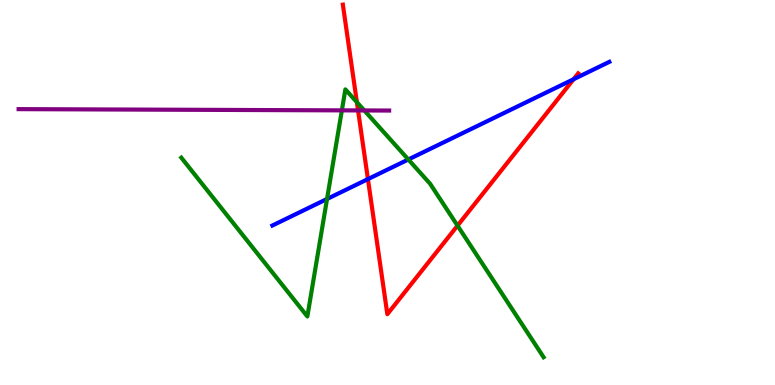[{'lines': ['blue', 'red'], 'intersections': [{'x': 4.75, 'y': 5.35}, {'x': 7.4, 'y': 7.94}]}, {'lines': ['green', 'red'], 'intersections': [{'x': 4.6, 'y': 7.35}, {'x': 5.9, 'y': 4.14}]}, {'lines': ['purple', 'red'], 'intersections': [{'x': 4.62, 'y': 7.13}]}, {'lines': ['blue', 'green'], 'intersections': [{'x': 4.22, 'y': 4.83}, {'x': 5.27, 'y': 5.86}]}, {'lines': ['blue', 'purple'], 'intersections': []}, {'lines': ['green', 'purple'], 'intersections': [{'x': 4.41, 'y': 7.13}, {'x': 4.7, 'y': 7.13}]}]